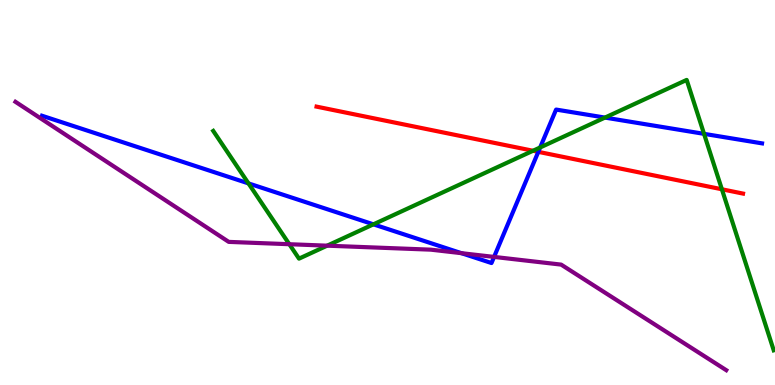[{'lines': ['blue', 'red'], 'intersections': [{'x': 6.95, 'y': 6.06}]}, {'lines': ['green', 'red'], 'intersections': [{'x': 6.88, 'y': 6.08}, {'x': 9.31, 'y': 5.08}]}, {'lines': ['purple', 'red'], 'intersections': []}, {'lines': ['blue', 'green'], 'intersections': [{'x': 3.21, 'y': 5.24}, {'x': 4.82, 'y': 4.17}, {'x': 6.97, 'y': 6.17}, {'x': 7.81, 'y': 6.95}, {'x': 9.08, 'y': 6.52}]}, {'lines': ['blue', 'purple'], 'intersections': [{'x': 5.95, 'y': 3.42}, {'x': 6.38, 'y': 3.33}]}, {'lines': ['green', 'purple'], 'intersections': [{'x': 3.73, 'y': 3.66}, {'x': 4.22, 'y': 3.62}]}]